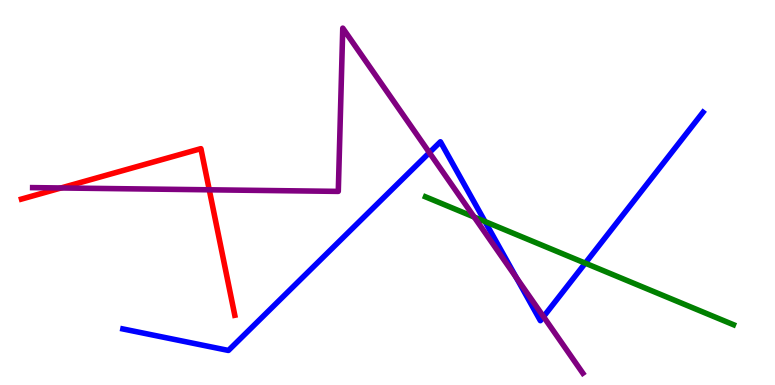[{'lines': ['blue', 'red'], 'intersections': []}, {'lines': ['green', 'red'], 'intersections': []}, {'lines': ['purple', 'red'], 'intersections': [{'x': 0.787, 'y': 5.12}, {'x': 2.7, 'y': 5.07}]}, {'lines': ['blue', 'green'], 'intersections': [{'x': 6.26, 'y': 4.25}, {'x': 7.55, 'y': 3.16}]}, {'lines': ['blue', 'purple'], 'intersections': [{'x': 5.54, 'y': 6.04}, {'x': 6.66, 'y': 2.79}, {'x': 7.01, 'y': 1.77}]}, {'lines': ['green', 'purple'], 'intersections': [{'x': 6.12, 'y': 4.36}]}]